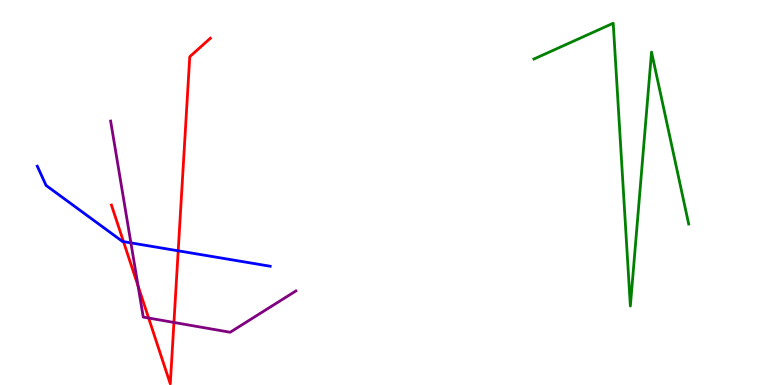[{'lines': ['blue', 'red'], 'intersections': [{'x': 1.59, 'y': 3.72}, {'x': 2.3, 'y': 3.49}]}, {'lines': ['green', 'red'], 'intersections': []}, {'lines': ['purple', 'red'], 'intersections': [{'x': 1.78, 'y': 2.57}, {'x': 1.92, 'y': 1.74}, {'x': 2.24, 'y': 1.62}]}, {'lines': ['blue', 'green'], 'intersections': []}, {'lines': ['blue', 'purple'], 'intersections': [{'x': 1.69, 'y': 3.69}]}, {'lines': ['green', 'purple'], 'intersections': []}]